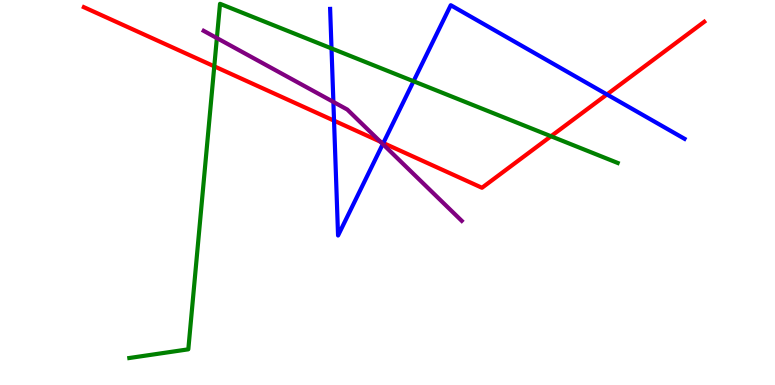[{'lines': ['blue', 'red'], 'intersections': [{'x': 4.31, 'y': 6.87}, {'x': 4.95, 'y': 6.29}, {'x': 7.83, 'y': 7.55}]}, {'lines': ['green', 'red'], 'intersections': [{'x': 2.76, 'y': 8.28}, {'x': 7.11, 'y': 6.46}]}, {'lines': ['purple', 'red'], 'intersections': [{'x': 4.91, 'y': 6.32}]}, {'lines': ['blue', 'green'], 'intersections': [{'x': 4.28, 'y': 8.74}, {'x': 5.34, 'y': 7.89}]}, {'lines': ['blue', 'purple'], 'intersections': [{'x': 4.3, 'y': 7.35}, {'x': 4.94, 'y': 6.26}]}, {'lines': ['green', 'purple'], 'intersections': [{'x': 2.8, 'y': 9.01}]}]